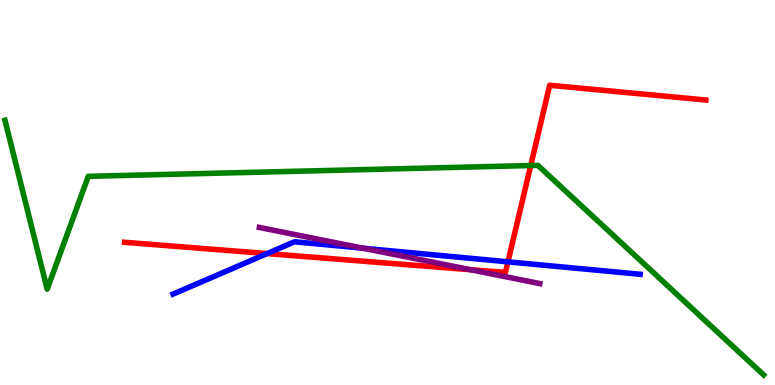[{'lines': ['blue', 'red'], 'intersections': [{'x': 3.45, 'y': 3.41}, {'x': 6.55, 'y': 3.2}]}, {'lines': ['green', 'red'], 'intersections': [{'x': 6.85, 'y': 5.7}]}, {'lines': ['purple', 'red'], 'intersections': [{'x': 6.07, 'y': 3.0}]}, {'lines': ['blue', 'green'], 'intersections': []}, {'lines': ['blue', 'purple'], 'intersections': [{'x': 4.69, 'y': 3.55}]}, {'lines': ['green', 'purple'], 'intersections': []}]